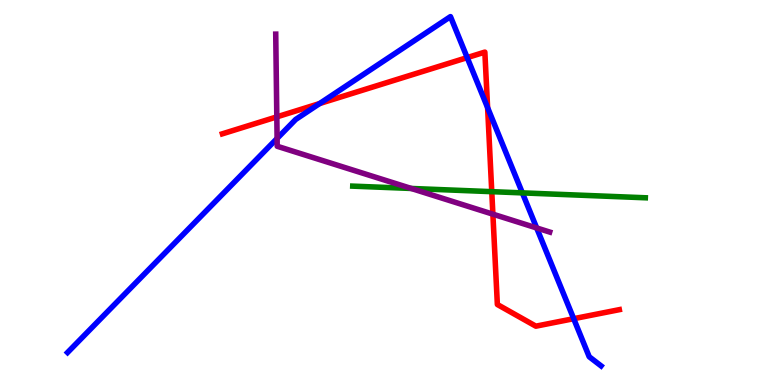[{'lines': ['blue', 'red'], 'intersections': [{'x': 4.12, 'y': 7.31}, {'x': 6.03, 'y': 8.5}, {'x': 6.29, 'y': 7.2}, {'x': 7.4, 'y': 1.72}]}, {'lines': ['green', 'red'], 'intersections': [{'x': 6.35, 'y': 5.02}]}, {'lines': ['purple', 'red'], 'intersections': [{'x': 3.57, 'y': 6.96}, {'x': 6.36, 'y': 4.44}]}, {'lines': ['blue', 'green'], 'intersections': [{'x': 6.74, 'y': 4.99}]}, {'lines': ['blue', 'purple'], 'intersections': [{'x': 3.58, 'y': 6.4}, {'x': 6.92, 'y': 4.08}]}, {'lines': ['green', 'purple'], 'intersections': [{'x': 5.31, 'y': 5.1}]}]